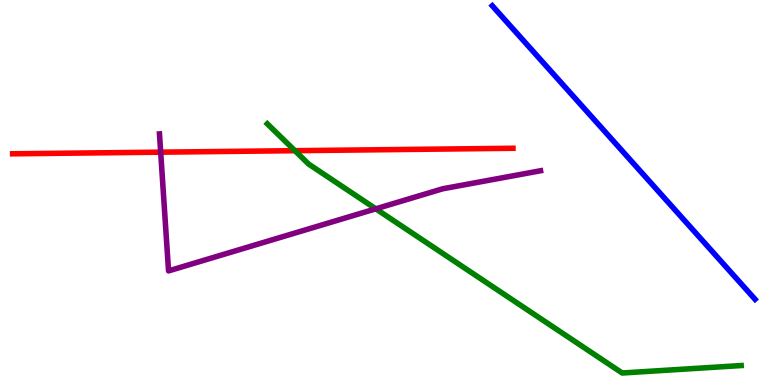[{'lines': ['blue', 'red'], 'intersections': []}, {'lines': ['green', 'red'], 'intersections': [{'x': 3.81, 'y': 6.09}]}, {'lines': ['purple', 'red'], 'intersections': [{'x': 2.07, 'y': 6.05}]}, {'lines': ['blue', 'green'], 'intersections': []}, {'lines': ['blue', 'purple'], 'intersections': []}, {'lines': ['green', 'purple'], 'intersections': [{'x': 4.85, 'y': 4.58}]}]